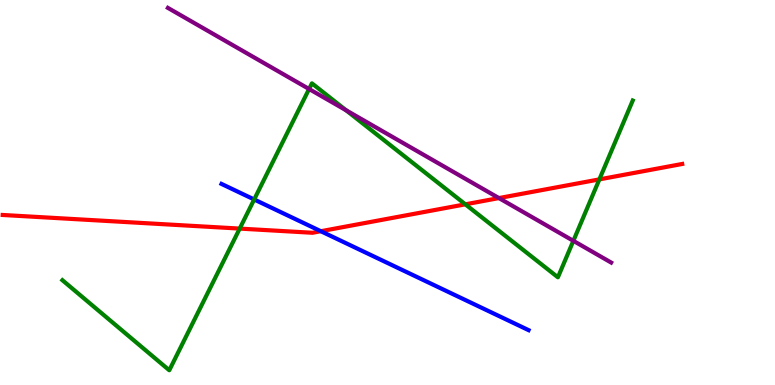[{'lines': ['blue', 'red'], 'intersections': [{'x': 4.14, 'y': 3.99}]}, {'lines': ['green', 'red'], 'intersections': [{'x': 3.09, 'y': 4.06}, {'x': 6.0, 'y': 4.69}, {'x': 7.73, 'y': 5.34}]}, {'lines': ['purple', 'red'], 'intersections': [{'x': 6.44, 'y': 4.86}]}, {'lines': ['blue', 'green'], 'intersections': [{'x': 3.28, 'y': 4.82}]}, {'lines': ['blue', 'purple'], 'intersections': []}, {'lines': ['green', 'purple'], 'intersections': [{'x': 3.99, 'y': 7.69}, {'x': 4.46, 'y': 7.14}, {'x': 7.4, 'y': 3.74}]}]